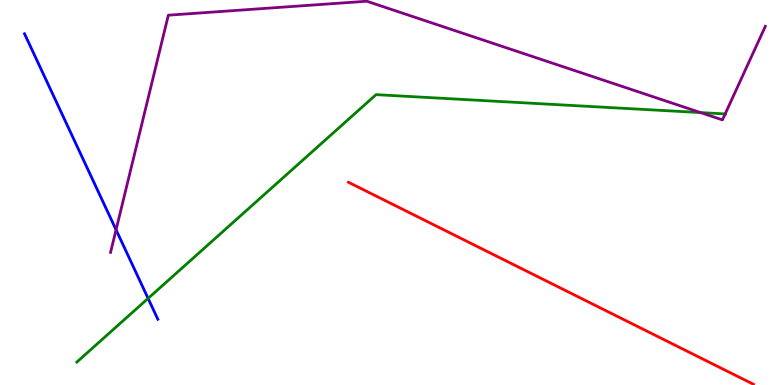[{'lines': ['blue', 'red'], 'intersections': []}, {'lines': ['green', 'red'], 'intersections': []}, {'lines': ['purple', 'red'], 'intersections': []}, {'lines': ['blue', 'green'], 'intersections': [{'x': 1.91, 'y': 2.25}]}, {'lines': ['blue', 'purple'], 'intersections': [{'x': 1.5, 'y': 4.03}]}, {'lines': ['green', 'purple'], 'intersections': [{'x': 9.04, 'y': 7.08}, {'x': 9.36, 'y': 7.04}]}]